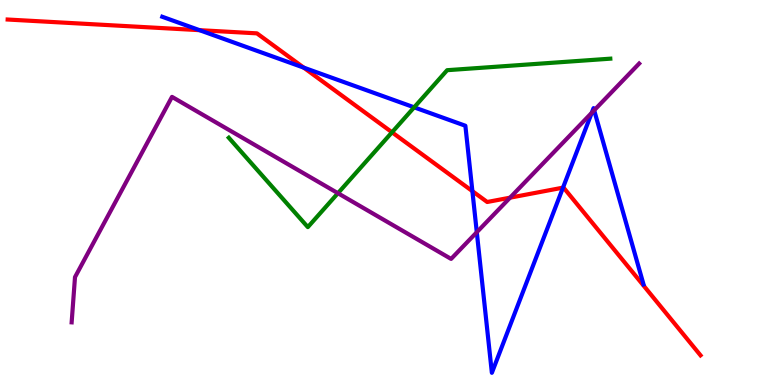[{'lines': ['blue', 'red'], 'intersections': [{'x': 2.57, 'y': 9.22}, {'x': 3.92, 'y': 8.24}, {'x': 6.1, 'y': 5.04}, {'x': 7.26, 'y': 5.13}]}, {'lines': ['green', 'red'], 'intersections': [{'x': 5.06, 'y': 6.56}]}, {'lines': ['purple', 'red'], 'intersections': [{'x': 6.58, 'y': 4.87}]}, {'lines': ['blue', 'green'], 'intersections': [{'x': 5.34, 'y': 7.21}]}, {'lines': ['blue', 'purple'], 'intersections': [{'x': 6.15, 'y': 3.97}, {'x': 7.64, 'y': 7.07}, {'x': 7.67, 'y': 7.14}]}, {'lines': ['green', 'purple'], 'intersections': [{'x': 4.36, 'y': 4.98}]}]